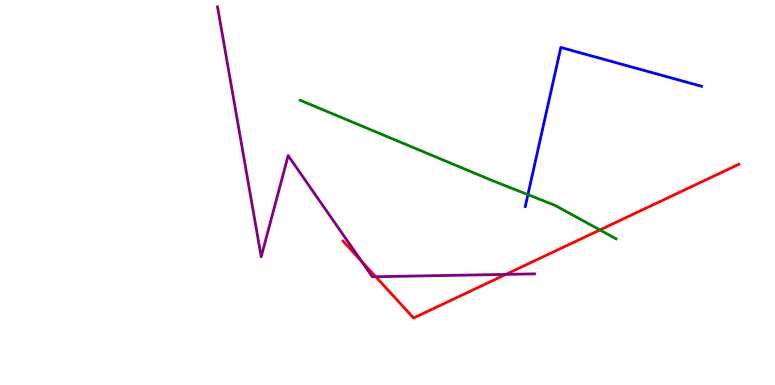[{'lines': ['blue', 'red'], 'intersections': []}, {'lines': ['green', 'red'], 'intersections': [{'x': 7.74, 'y': 4.03}]}, {'lines': ['purple', 'red'], 'intersections': [{'x': 4.67, 'y': 3.21}, {'x': 4.85, 'y': 2.81}, {'x': 6.53, 'y': 2.87}]}, {'lines': ['blue', 'green'], 'intersections': [{'x': 6.81, 'y': 4.94}]}, {'lines': ['blue', 'purple'], 'intersections': []}, {'lines': ['green', 'purple'], 'intersections': []}]